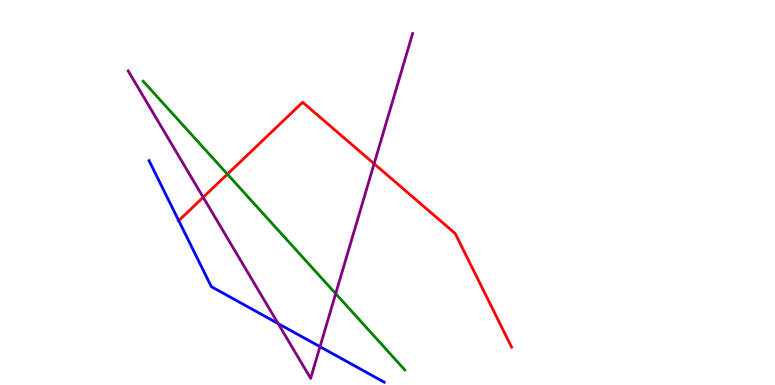[{'lines': ['blue', 'red'], 'intersections': [{'x': 2.31, 'y': 4.27}]}, {'lines': ['green', 'red'], 'intersections': [{'x': 2.93, 'y': 5.48}]}, {'lines': ['purple', 'red'], 'intersections': [{'x': 2.62, 'y': 4.88}, {'x': 4.83, 'y': 5.75}]}, {'lines': ['blue', 'green'], 'intersections': []}, {'lines': ['blue', 'purple'], 'intersections': [{'x': 3.59, 'y': 1.6}, {'x': 4.13, 'y': 0.995}]}, {'lines': ['green', 'purple'], 'intersections': [{'x': 4.33, 'y': 2.37}]}]